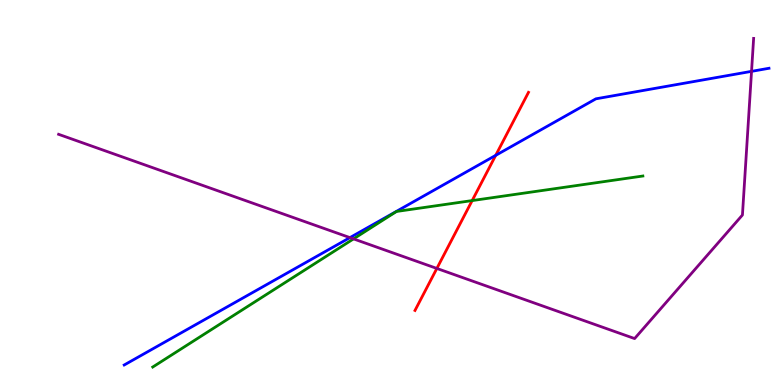[{'lines': ['blue', 'red'], 'intersections': [{'x': 6.4, 'y': 5.96}]}, {'lines': ['green', 'red'], 'intersections': [{'x': 6.09, 'y': 4.79}]}, {'lines': ['purple', 'red'], 'intersections': [{'x': 5.64, 'y': 3.03}]}, {'lines': ['blue', 'green'], 'intersections': []}, {'lines': ['blue', 'purple'], 'intersections': [{'x': 4.52, 'y': 3.83}, {'x': 9.7, 'y': 8.15}]}, {'lines': ['green', 'purple'], 'intersections': [{'x': 4.56, 'y': 3.79}]}]